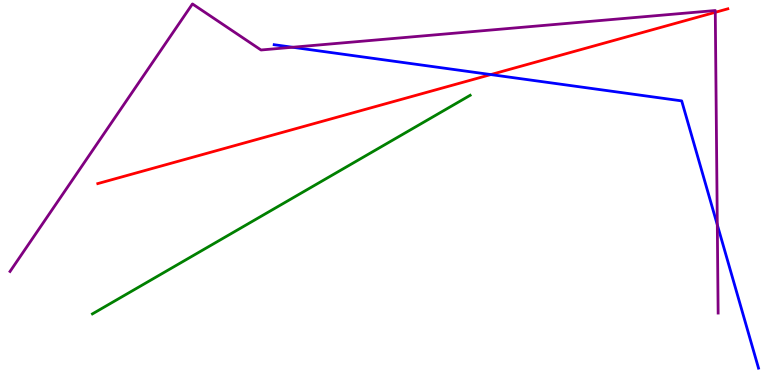[{'lines': ['blue', 'red'], 'intersections': [{'x': 6.33, 'y': 8.06}]}, {'lines': ['green', 'red'], 'intersections': []}, {'lines': ['purple', 'red'], 'intersections': [{'x': 9.23, 'y': 9.68}]}, {'lines': ['blue', 'green'], 'intersections': []}, {'lines': ['blue', 'purple'], 'intersections': [{'x': 3.77, 'y': 8.77}, {'x': 9.26, 'y': 4.16}]}, {'lines': ['green', 'purple'], 'intersections': []}]